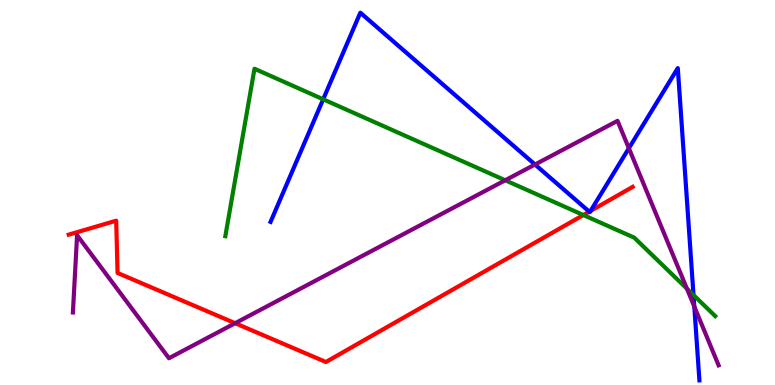[{'lines': ['blue', 'red'], 'intersections': [{'x': 7.6, 'y': 4.5}, {'x': 7.62, 'y': 4.52}]}, {'lines': ['green', 'red'], 'intersections': [{'x': 7.53, 'y': 4.41}]}, {'lines': ['purple', 'red'], 'intersections': [{'x': 3.03, 'y': 1.61}]}, {'lines': ['blue', 'green'], 'intersections': [{'x': 4.17, 'y': 7.42}, {'x': 8.95, 'y': 2.34}]}, {'lines': ['blue', 'purple'], 'intersections': [{'x': 6.9, 'y': 5.73}, {'x': 8.11, 'y': 6.15}, {'x': 8.96, 'y': 2.04}]}, {'lines': ['green', 'purple'], 'intersections': [{'x': 6.52, 'y': 5.32}, {'x': 8.86, 'y': 2.5}]}]